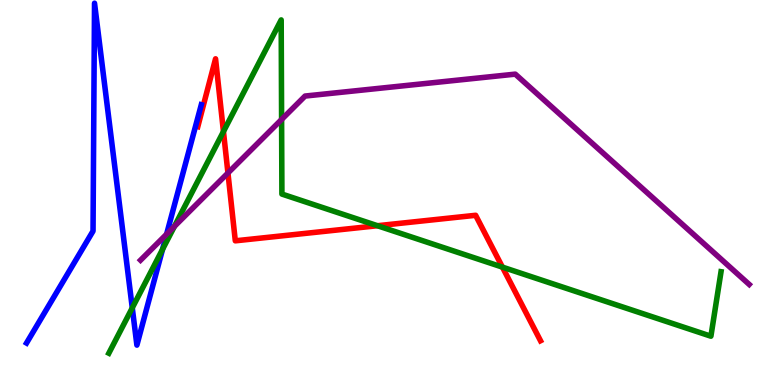[{'lines': ['blue', 'red'], 'intersections': []}, {'lines': ['green', 'red'], 'intersections': [{'x': 2.88, 'y': 6.58}, {'x': 4.87, 'y': 4.14}, {'x': 6.48, 'y': 3.06}]}, {'lines': ['purple', 'red'], 'intersections': [{'x': 2.94, 'y': 5.51}]}, {'lines': ['blue', 'green'], 'intersections': [{'x': 1.71, 'y': 2.0}, {'x': 2.1, 'y': 3.52}]}, {'lines': ['blue', 'purple'], 'intersections': [{'x': 2.15, 'y': 3.92}]}, {'lines': ['green', 'purple'], 'intersections': [{'x': 2.25, 'y': 4.12}, {'x': 3.63, 'y': 6.9}]}]